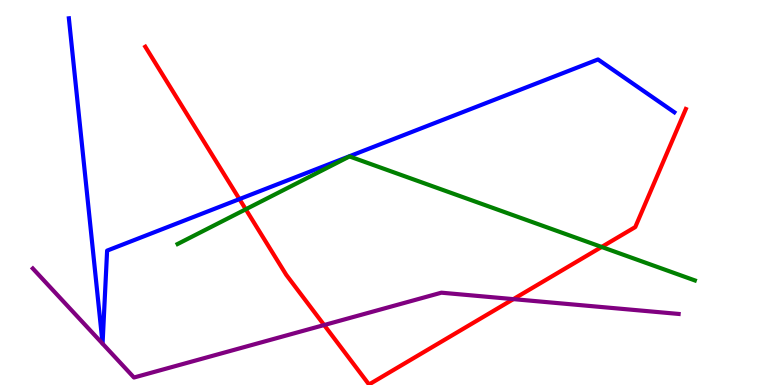[{'lines': ['blue', 'red'], 'intersections': [{'x': 3.09, 'y': 4.83}]}, {'lines': ['green', 'red'], 'intersections': [{'x': 3.17, 'y': 4.56}, {'x': 7.76, 'y': 3.59}]}, {'lines': ['purple', 'red'], 'intersections': [{'x': 4.18, 'y': 1.56}, {'x': 6.62, 'y': 2.23}]}, {'lines': ['blue', 'green'], 'intersections': []}, {'lines': ['blue', 'purple'], 'intersections': []}, {'lines': ['green', 'purple'], 'intersections': []}]